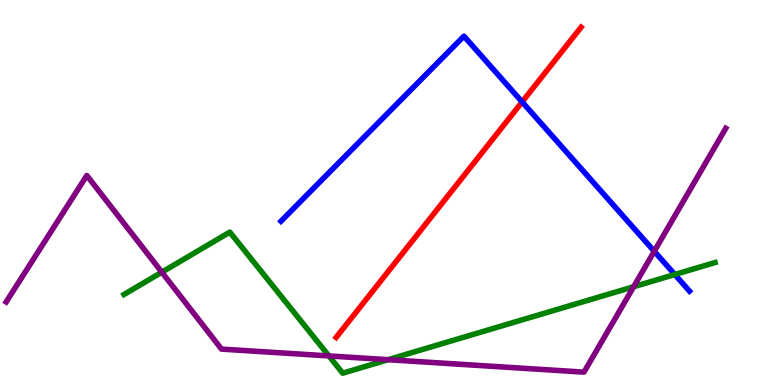[{'lines': ['blue', 'red'], 'intersections': [{'x': 6.74, 'y': 7.35}]}, {'lines': ['green', 'red'], 'intersections': []}, {'lines': ['purple', 'red'], 'intersections': []}, {'lines': ['blue', 'green'], 'intersections': [{'x': 8.71, 'y': 2.87}]}, {'lines': ['blue', 'purple'], 'intersections': [{'x': 8.44, 'y': 3.47}]}, {'lines': ['green', 'purple'], 'intersections': [{'x': 2.09, 'y': 2.93}, {'x': 4.24, 'y': 0.755}, {'x': 5.01, 'y': 0.657}, {'x': 8.18, 'y': 2.55}]}]